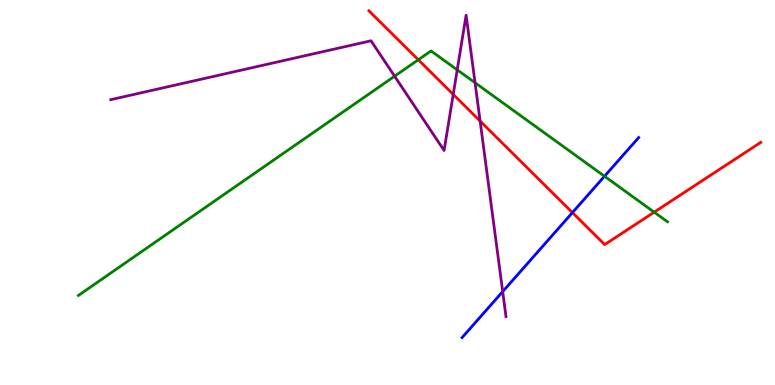[{'lines': ['blue', 'red'], 'intersections': [{'x': 7.39, 'y': 4.48}]}, {'lines': ['green', 'red'], 'intersections': [{'x': 5.4, 'y': 8.45}, {'x': 8.44, 'y': 4.49}]}, {'lines': ['purple', 'red'], 'intersections': [{'x': 5.85, 'y': 7.55}, {'x': 6.2, 'y': 6.86}]}, {'lines': ['blue', 'green'], 'intersections': [{'x': 7.8, 'y': 5.42}]}, {'lines': ['blue', 'purple'], 'intersections': [{'x': 6.49, 'y': 2.43}]}, {'lines': ['green', 'purple'], 'intersections': [{'x': 5.09, 'y': 8.02}, {'x': 5.9, 'y': 8.19}, {'x': 6.13, 'y': 7.85}]}]